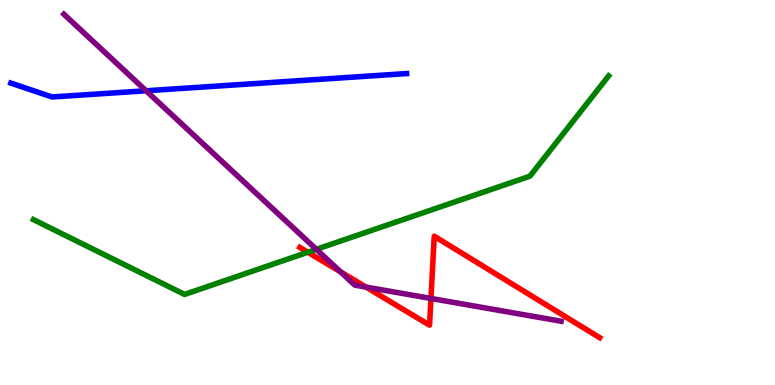[{'lines': ['blue', 'red'], 'intersections': []}, {'lines': ['green', 'red'], 'intersections': [{'x': 3.97, 'y': 3.45}]}, {'lines': ['purple', 'red'], 'intersections': [{'x': 4.39, 'y': 2.94}, {'x': 4.72, 'y': 2.54}, {'x': 5.56, 'y': 2.25}]}, {'lines': ['blue', 'green'], 'intersections': []}, {'lines': ['blue', 'purple'], 'intersections': [{'x': 1.89, 'y': 7.64}]}, {'lines': ['green', 'purple'], 'intersections': [{'x': 4.08, 'y': 3.52}]}]